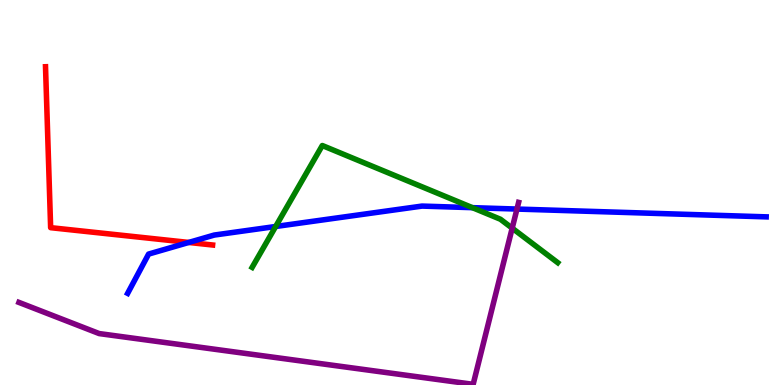[{'lines': ['blue', 'red'], 'intersections': [{'x': 2.44, 'y': 3.7}]}, {'lines': ['green', 'red'], 'intersections': []}, {'lines': ['purple', 'red'], 'intersections': []}, {'lines': ['blue', 'green'], 'intersections': [{'x': 3.56, 'y': 4.12}, {'x': 6.1, 'y': 4.61}]}, {'lines': ['blue', 'purple'], 'intersections': [{'x': 6.67, 'y': 4.57}]}, {'lines': ['green', 'purple'], 'intersections': [{'x': 6.61, 'y': 4.07}]}]